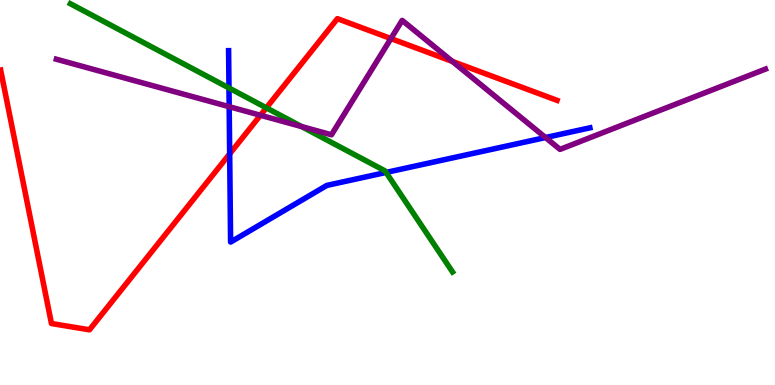[{'lines': ['blue', 'red'], 'intersections': [{'x': 2.96, 'y': 6.0}]}, {'lines': ['green', 'red'], 'intersections': [{'x': 3.44, 'y': 7.2}]}, {'lines': ['purple', 'red'], 'intersections': [{'x': 3.36, 'y': 7.01}, {'x': 5.04, 'y': 9.0}, {'x': 5.84, 'y': 8.4}]}, {'lines': ['blue', 'green'], 'intersections': [{'x': 2.95, 'y': 7.71}, {'x': 4.98, 'y': 5.52}]}, {'lines': ['blue', 'purple'], 'intersections': [{'x': 2.96, 'y': 7.23}, {'x': 7.04, 'y': 6.43}]}, {'lines': ['green', 'purple'], 'intersections': [{'x': 3.89, 'y': 6.71}]}]